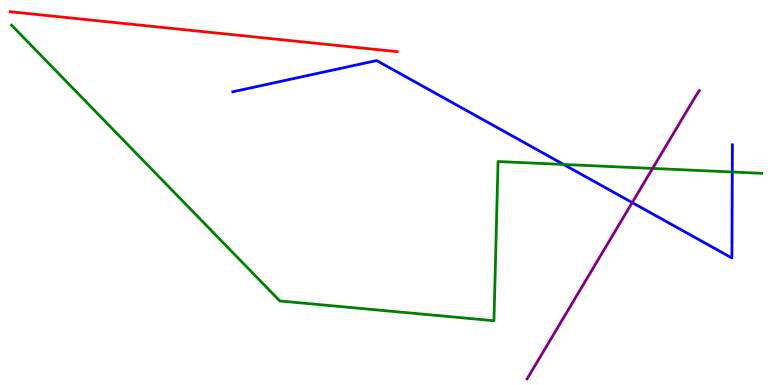[{'lines': ['blue', 'red'], 'intersections': []}, {'lines': ['green', 'red'], 'intersections': []}, {'lines': ['purple', 'red'], 'intersections': []}, {'lines': ['blue', 'green'], 'intersections': [{'x': 7.27, 'y': 5.73}, {'x': 9.45, 'y': 5.53}]}, {'lines': ['blue', 'purple'], 'intersections': [{'x': 8.16, 'y': 4.74}]}, {'lines': ['green', 'purple'], 'intersections': [{'x': 8.42, 'y': 5.63}]}]